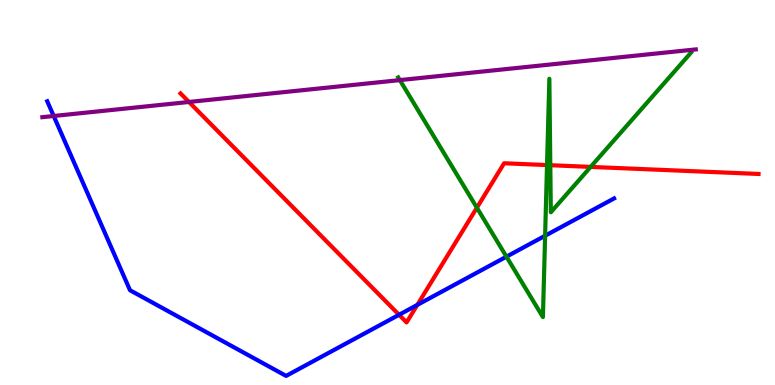[{'lines': ['blue', 'red'], 'intersections': [{'x': 5.15, 'y': 1.82}, {'x': 5.38, 'y': 2.08}]}, {'lines': ['green', 'red'], 'intersections': [{'x': 6.15, 'y': 4.61}, {'x': 7.06, 'y': 5.71}, {'x': 7.1, 'y': 5.71}, {'x': 7.62, 'y': 5.66}]}, {'lines': ['purple', 'red'], 'intersections': [{'x': 2.44, 'y': 7.35}]}, {'lines': ['blue', 'green'], 'intersections': [{'x': 6.53, 'y': 3.33}, {'x': 7.03, 'y': 3.88}]}, {'lines': ['blue', 'purple'], 'intersections': [{'x': 0.693, 'y': 6.99}]}, {'lines': ['green', 'purple'], 'intersections': [{'x': 5.16, 'y': 7.92}]}]